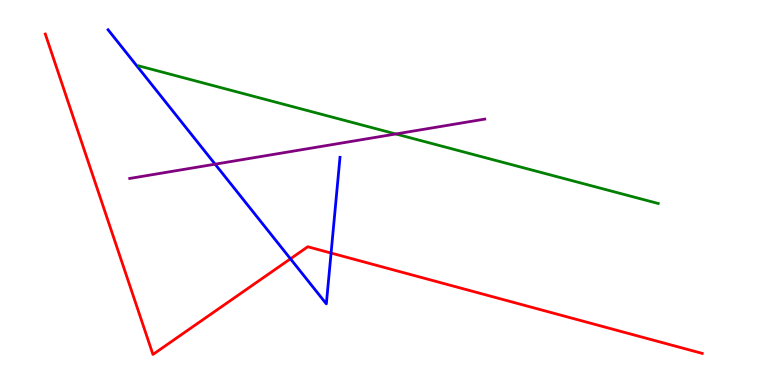[{'lines': ['blue', 'red'], 'intersections': [{'x': 3.75, 'y': 3.28}, {'x': 4.27, 'y': 3.43}]}, {'lines': ['green', 'red'], 'intersections': []}, {'lines': ['purple', 'red'], 'intersections': []}, {'lines': ['blue', 'green'], 'intersections': []}, {'lines': ['blue', 'purple'], 'intersections': [{'x': 2.78, 'y': 5.74}]}, {'lines': ['green', 'purple'], 'intersections': [{'x': 5.11, 'y': 6.52}]}]